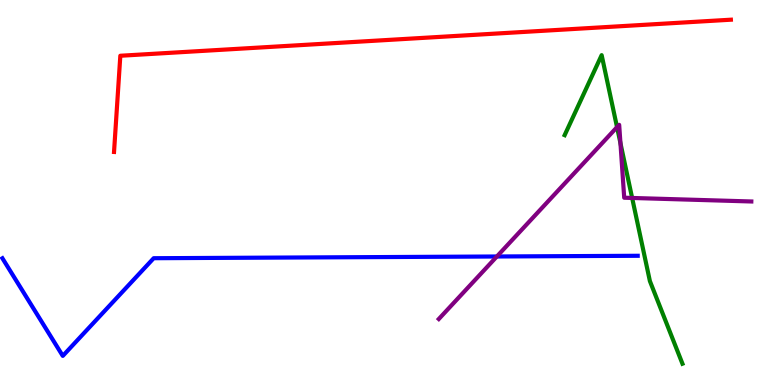[{'lines': ['blue', 'red'], 'intersections': []}, {'lines': ['green', 'red'], 'intersections': []}, {'lines': ['purple', 'red'], 'intersections': []}, {'lines': ['blue', 'green'], 'intersections': []}, {'lines': ['blue', 'purple'], 'intersections': [{'x': 6.41, 'y': 3.34}]}, {'lines': ['green', 'purple'], 'intersections': [{'x': 7.96, 'y': 6.7}, {'x': 8.01, 'y': 6.28}, {'x': 8.16, 'y': 4.86}]}]